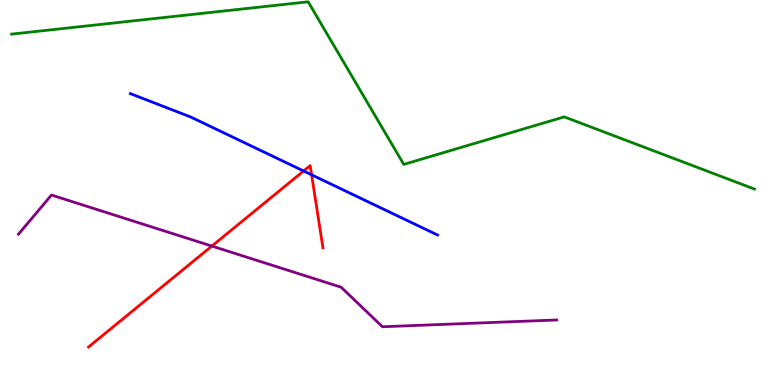[{'lines': ['blue', 'red'], 'intersections': [{'x': 3.92, 'y': 5.56}, {'x': 4.02, 'y': 5.46}]}, {'lines': ['green', 'red'], 'intersections': []}, {'lines': ['purple', 'red'], 'intersections': [{'x': 2.73, 'y': 3.61}]}, {'lines': ['blue', 'green'], 'intersections': []}, {'lines': ['blue', 'purple'], 'intersections': []}, {'lines': ['green', 'purple'], 'intersections': []}]